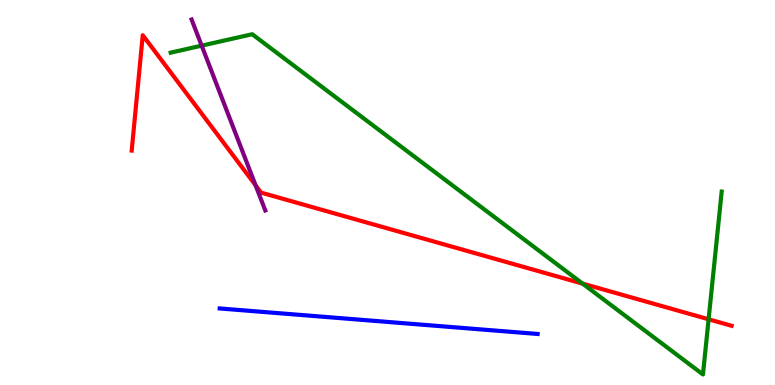[{'lines': ['blue', 'red'], 'intersections': []}, {'lines': ['green', 'red'], 'intersections': [{'x': 7.52, 'y': 2.63}, {'x': 9.14, 'y': 1.71}]}, {'lines': ['purple', 'red'], 'intersections': [{'x': 3.3, 'y': 5.19}]}, {'lines': ['blue', 'green'], 'intersections': []}, {'lines': ['blue', 'purple'], 'intersections': []}, {'lines': ['green', 'purple'], 'intersections': [{'x': 2.6, 'y': 8.81}]}]